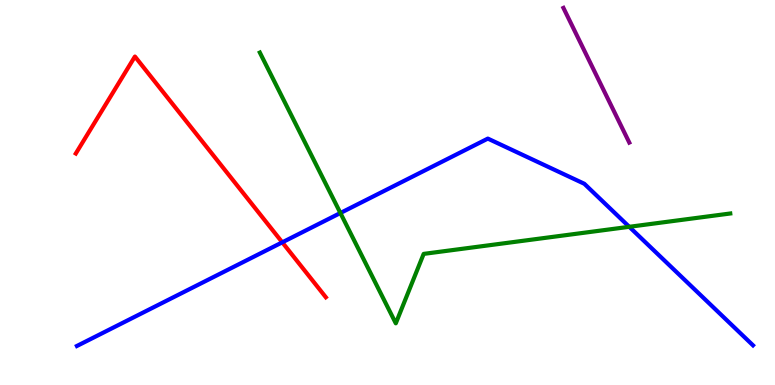[{'lines': ['blue', 'red'], 'intersections': [{'x': 3.64, 'y': 3.71}]}, {'lines': ['green', 'red'], 'intersections': []}, {'lines': ['purple', 'red'], 'intersections': []}, {'lines': ['blue', 'green'], 'intersections': [{'x': 4.39, 'y': 4.47}, {'x': 8.12, 'y': 4.11}]}, {'lines': ['blue', 'purple'], 'intersections': []}, {'lines': ['green', 'purple'], 'intersections': []}]